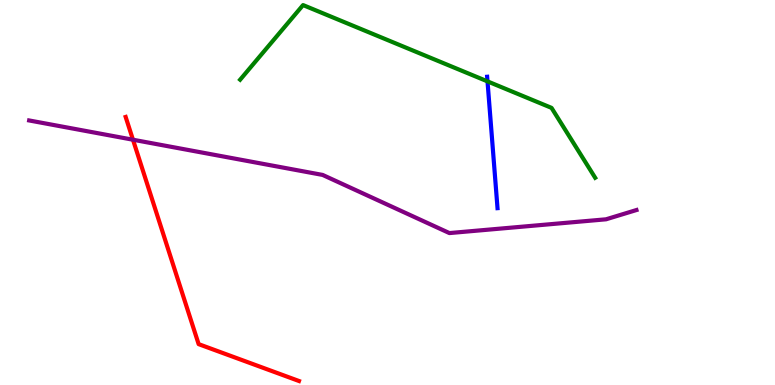[{'lines': ['blue', 'red'], 'intersections': []}, {'lines': ['green', 'red'], 'intersections': []}, {'lines': ['purple', 'red'], 'intersections': [{'x': 1.72, 'y': 6.37}]}, {'lines': ['blue', 'green'], 'intersections': [{'x': 6.29, 'y': 7.89}]}, {'lines': ['blue', 'purple'], 'intersections': []}, {'lines': ['green', 'purple'], 'intersections': []}]